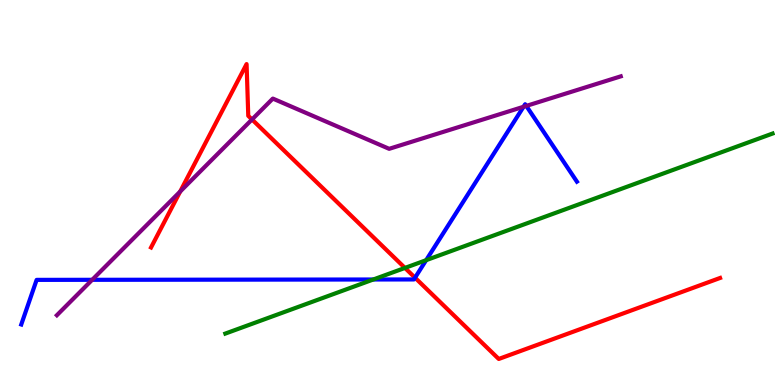[{'lines': ['blue', 'red'], 'intersections': [{'x': 5.36, 'y': 2.79}]}, {'lines': ['green', 'red'], 'intersections': [{'x': 5.23, 'y': 3.04}]}, {'lines': ['purple', 'red'], 'intersections': [{'x': 2.32, 'y': 5.02}, {'x': 3.25, 'y': 6.9}]}, {'lines': ['blue', 'green'], 'intersections': [{'x': 4.82, 'y': 2.74}, {'x': 5.5, 'y': 3.24}]}, {'lines': ['blue', 'purple'], 'intersections': [{'x': 1.19, 'y': 2.73}, {'x': 6.76, 'y': 7.23}, {'x': 6.79, 'y': 7.25}]}, {'lines': ['green', 'purple'], 'intersections': []}]